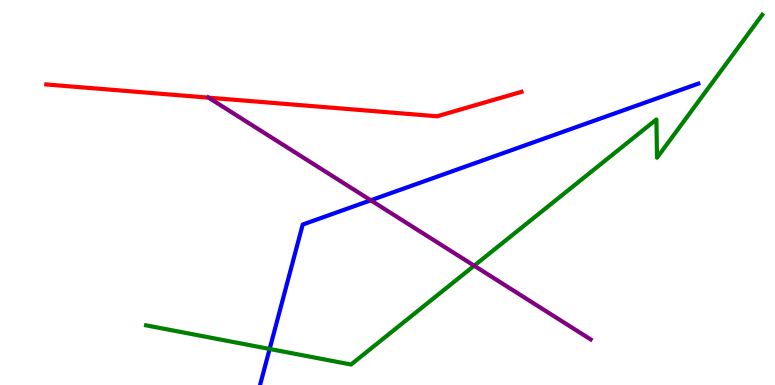[{'lines': ['blue', 'red'], 'intersections': []}, {'lines': ['green', 'red'], 'intersections': []}, {'lines': ['purple', 'red'], 'intersections': [{'x': 2.69, 'y': 7.46}]}, {'lines': ['blue', 'green'], 'intersections': [{'x': 3.48, 'y': 0.936}]}, {'lines': ['blue', 'purple'], 'intersections': [{'x': 4.78, 'y': 4.8}]}, {'lines': ['green', 'purple'], 'intersections': [{'x': 6.12, 'y': 3.1}]}]